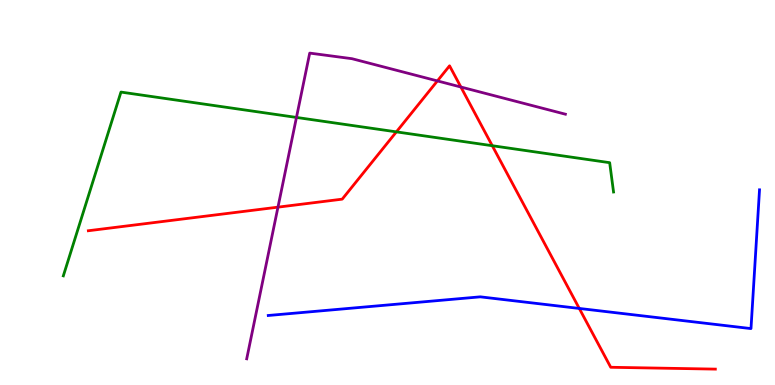[{'lines': ['blue', 'red'], 'intersections': [{'x': 7.47, 'y': 1.99}]}, {'lines': ['green', 'red'], 'intersections': [{'x': 5.11, 'y': 6.57}, {'x': 6.35, 'y': 6.22}]}, {'lines': ['purple', 'red'], 'intersections': [{'x': 3.59, 'y': 4.62}, {'x': 5.64, 'y': 7.9}, {'x': 5.95, 'y': 7.74}]}, {'lines': ['blue', 'green'], 'intersections': []}, {'lines': ['blue', 'purple'], 'intersections': []}, {'lines': ['green', 'purple'], 'intersections': [{'x': 3.83, 'y': 6.95}]}]